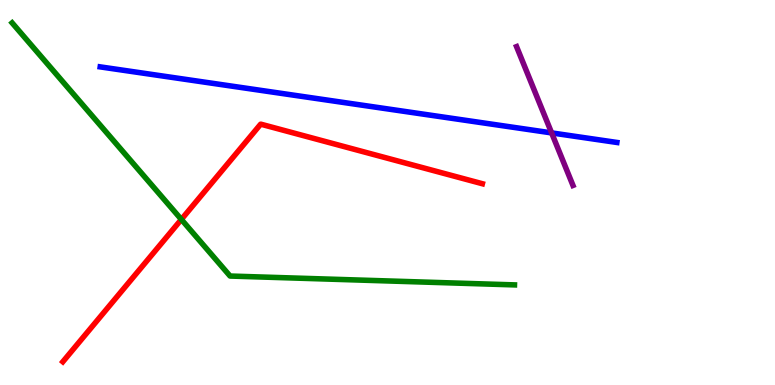[{'lines': ['blue', 'red'], 'intersections': []}, {'lines': ['green', 'red'], 'intersections': [{'x': 2.34, 'y': 4.3}]}, {'lines': ['purple', 'red'], 'intersections': []}, {'lines': ['blue', 'green'], 'intersections': []}, {'lines': ['blue', 'purple'], 'intersections': [{'x': 7.12, 'y': 6.55}]}, {'lines': ['green', 'purple'], 'intersections': []}]